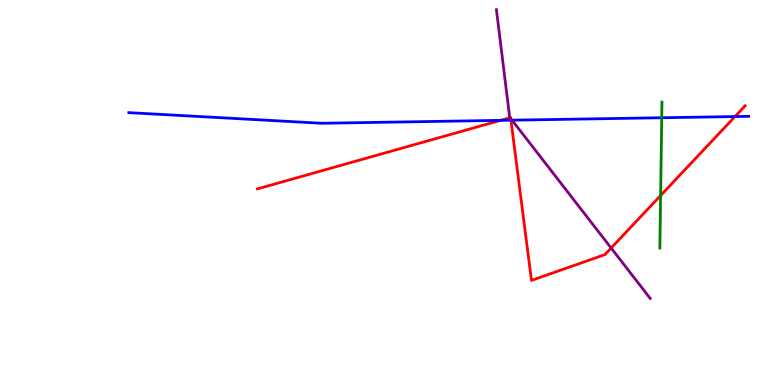[{'lines': ['blue', 'red'], 'intersections': [{'x': 6.46, 'y': 6.87}, {'x': 6.59, 'y': 6.88}, {'x': 9.48, 'y': 6.97}]}, {'lines': ['green', 'red'], 'intersections': [{'x': 8.52, 'y': 4.92}]}, {'lines': ['purple', 'red'], 'intersections': [{'x': 6.58, 'y': 6.94}, {'x': 6.59, 'y': 6.92}, {'x': 7.89, 'y': 3.56}]}, {'lines': ['blue', 'green'], 'intersections': [{'x': 8.54, 'y': 6.94}]}, {'lines': ['blue', 'purple'], 'intersections': [{'x': 6.61, 'y': 6.88}]}, {'lines': ['green', 'purple'], 'intersections': []}]